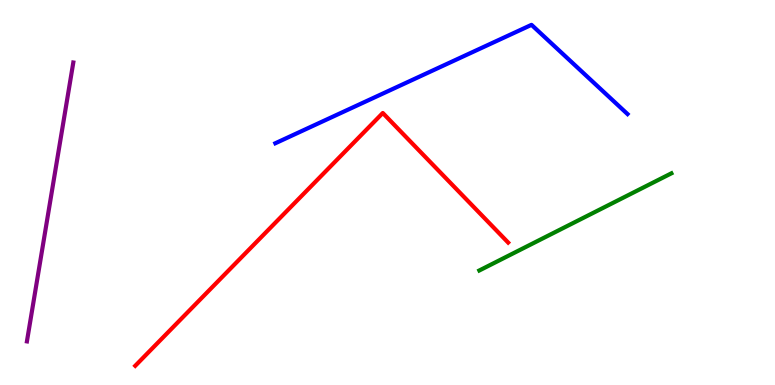[{'lines': ['blue', 'red'], 'intersections': []}, {'lines': ['green', 'red'], 'intersections': []}, {'lines': ['purple', 'red'], 'intersections': []}, {'lines': ['blue', 'green'], 'intersections': []}, {'lines': ['blue', 'purple'], 'intersections': []}, {'lines': ['green', 'purple'], 'intersections': []}]